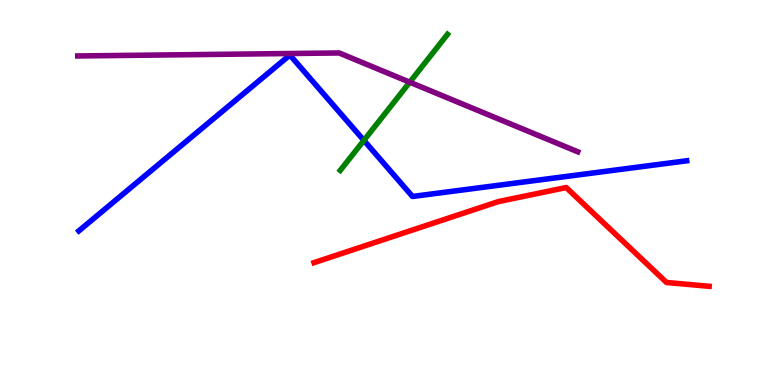[{'lines': ['blue', 'red'], 'intersections': []}, {'lines': ['green', 'red'], 'intersections': []}, {'lines': ['purple', 'red'], 'intersections': []}, {'lines': ['blue', 'green'], 'intersections': [{'x': 4.7, 'y': 6.35}]}, {'lines': ['blue', 'purple'], 'intersections': []}, {'lines': ['green', 'purple'], 'intersections': [{'x': 5.29, 'y': 7.86}]}]